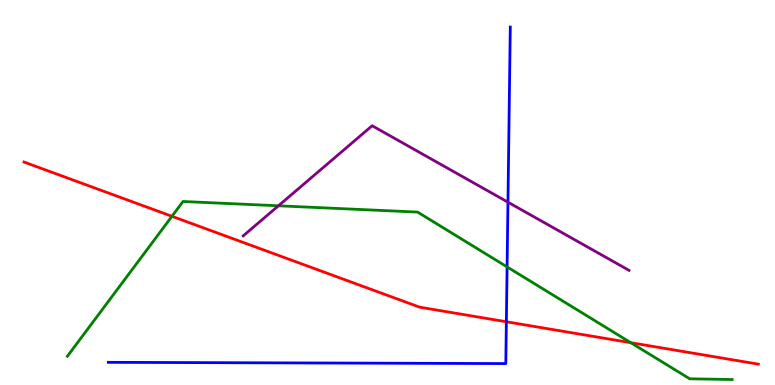[{'lines': ['blue', 'red'], 'intersections': [{'x': 6.53, 'y': 1.64}]}, {'lines': ['green', 'red'], 'intersections': [{'x': 2.22, 'y': 4.38}, {'x': 8.14, 'y': 1.1}]}, {'lines': ['purple', 'red'], 'intersections': []}, {'lines': ['blue', 'green'], 'intersections': [{'x': 6.54, 'y': 3.07}]}, {'lines': ['blue', 'purple'], 'intersections': [{'x': 6.55, 'y': 4.75}]}, {'lines': ['green', 'purple'], 'intersections': [{'x': 3.59, 'y': 4.65}]}]